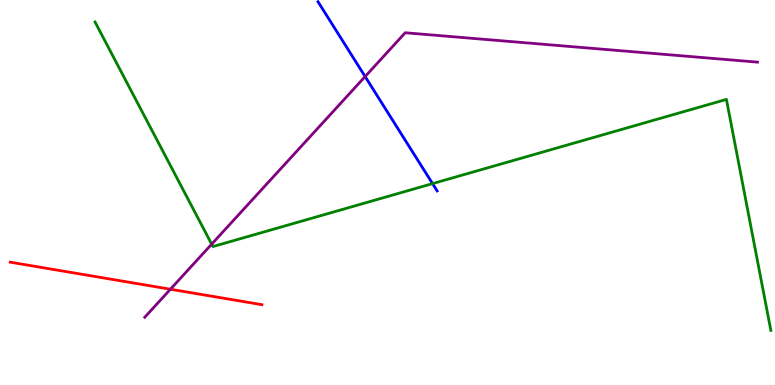[{'lines': ['blue', 'red'], 'intersections': []}, {'lines': ['green', 'red'], 'intersections': []}, {'lines': ['purple', 'red'], 'intersections': [{'x': 2.2, 'y': 2.49}]}, {'lines': ['blue', 'green'], 'intersections': [{'x': 5.58, 'y': 5.23}]}, {'lines': ['blue', 'purple'], 'intersections': [{'x': 4.71, 'y': 8.01}]}, {'lines': ['green', 'purple'], 'intersections': [{'x': 2.73, 'y': 3.66}]}]